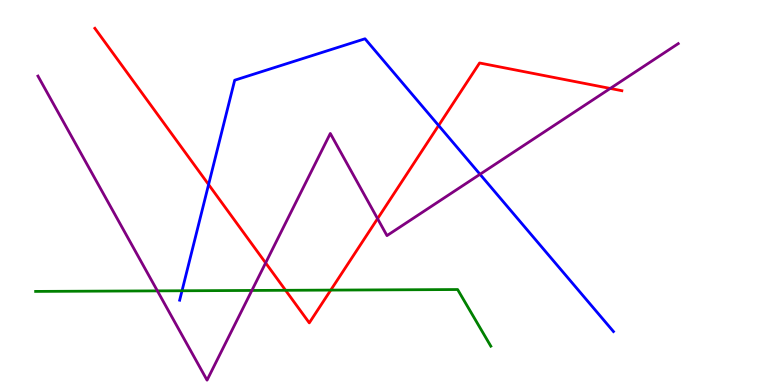[{'lines': ['blue', 'red'], 'intersections': [{'x': 2.69, 'y': 5.21}, {'x': 5.66, 'y': 6.74}]}, {'lines': ['green', 'red'], 'intersections': [{'x': 3.68, 'y': 2.46}, {'x': 4.27, 'y': 2.46}]}, {'lines': ['purple', 'red'], 'intersections': [{'x': 3.43, 'y': 3.17}, {'x': 4.87, 'y': 4.32}, {'x': 7.87, 'y': 7.7}]}, {'lines': ['blue', 'green'], 'intersections': [{'x': 2.35, 'y': 2.45}]}, {'lines': ['blue', 'purple'], 'intersections': [{'x': 6.19, 'y': 5.47}]}, {'lines': ['green', 'purple'], 'intersections': [{'x': 2.03, 'y': 2.44}, {'x': 3.25, 'y': 2.46}]}]